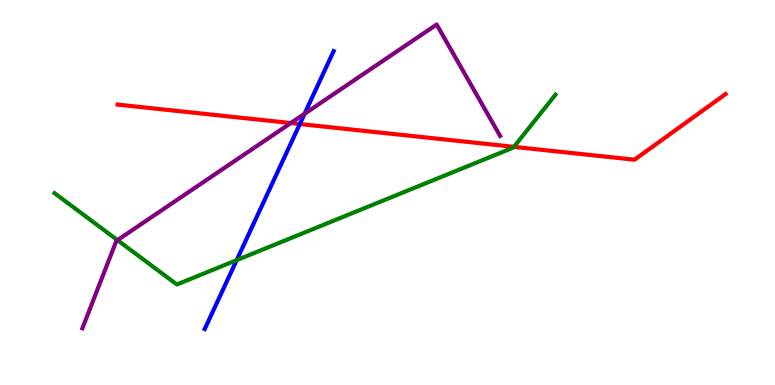[{'lines': ['blue', 'red'], 'intersections': [{'x': 3.87, 'y': 6.78}]}, {'lines': ['green', 'red'], 'intersections': [{'x': 6.63, 'y': 6.19}]}, {'lines': ['purple', 'red'], 'intersections': [{'x': 3.75, 'y': 6.8}]}, {'lines': ['blue', 'green'], 'intersections': [{'x': 3.05, 'y': 3.24}]}, {'lines': ['blue', 'purple'], 'intersections': [{'x': 3.93, 'y': 7.05}]}, {'lines': ['green', 'purple'], 'intersections': [{'x': 1.52, 'y': 3.76}]}]